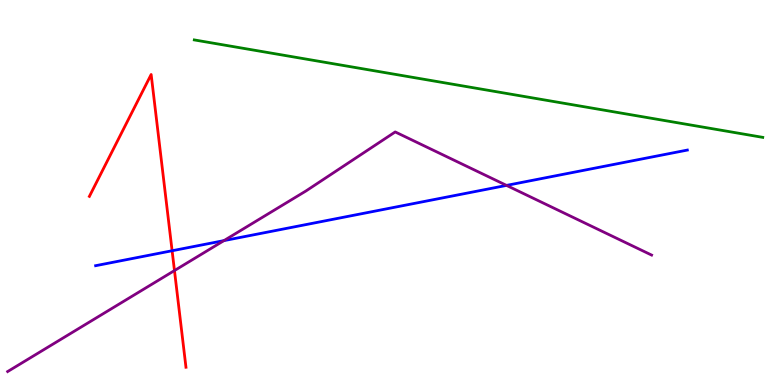[{'lines': ['blue', 'red'], 'intersections': [{'x': 2.22, 'y': 3.49}]}, {'lines': ['green', 'red'], 'intersections': []}, {'lines': ['purple', 'red'], 'intersections': [{'x': 2.25, 'y': 2.97}]}, {'lines': ['blue', 'green'], 'intersections': []}, {'lines': ['blue', 'purple'], 'intersections': [{'x': 2.89, 'y': 3.75}, {'x': 6.54, 'y': 5.18}]}, {'lines': ['green', 'purple'], 'intersections': []}]